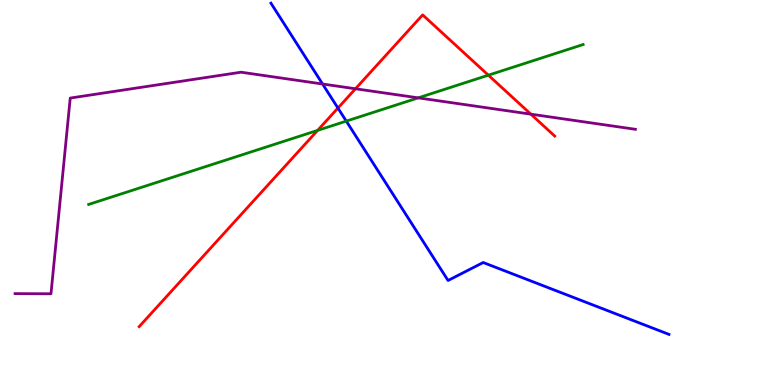[{'lines': ['blue', 'red'], 'intersections': [{'x': 4.36, 'y': 7.19}]}, {'lines': ['green', 'red'], 'intersections': [{'x': 4.1, 'y': 6.61}, {'x': 6.3, 'y': 8.05}]}, {'lines': ['purple', 'red'], 'intersections': [{'x': 4.59, 'y': 7.69}, {'x': 6.85, 'y': 7.03}]}, {'lines': ['blue', 'green'], 'intersections': [{'x': 4.47, 'y': 6.85}]}, {'lines': ['blue', 'purple'], 'intersections': [{'x': 4.16, 'y': 7.82}]}, {'lines': ['green', 'purple'], 'intersections': [{'x': 5.4, 'y': 7.46}]}]